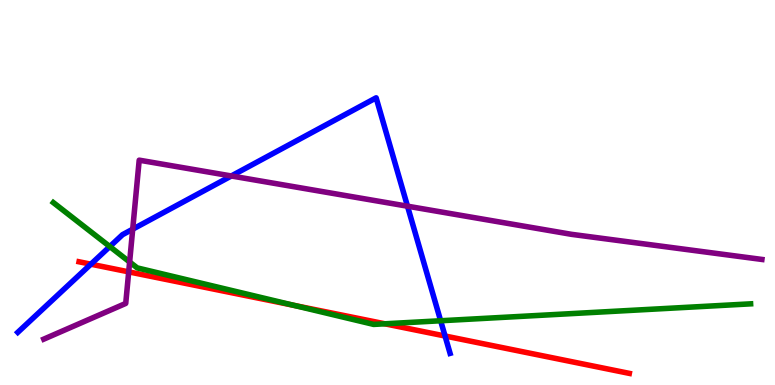[{'lines': ['blue', 'red'], 'intersections': [{'x': 1.17, 'y': 3.14}, {'x': 5.74, 'y': 1.27}]}, {'lines': ['green', 'red'], 'intersections': [{'x': 3.8, 'y': 2.07}, {'x': 4.97, 'y': 1.59}]}, {'lines': ['purple', 'red'], 'intersections': [{'x': 1.66, 'y': 2.94}]}, {'lines': ['blue', 'green'], 'intersections': [{'x': 1.42, 'y': 3.6}, {'x': 5.69, 'y': 1.67}]}, {'lines': ['blue', 'purple'], 'intersections': [{'x': 1.71, 'y': 4.05}, {'x': 2.98, 'y': 5.43}, {'x': 5.26, 'y': 4.64}]}, {'lines': ['green', 'purple'], 'intersections': [{'x': 1.67, 'y': 3.2}]}]